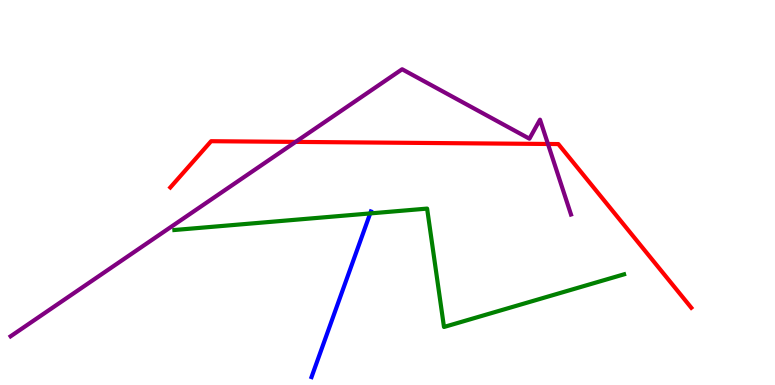[{'lines': ['blue', 'red'], 'intersections': []}, {'lines': ['green', 'red'], 'intersections': []}, {'lines': ['purple', 'red'], 'intersections': [{'x': 3.81, 'y': 6.31}, {'x': 7.07, 'y': 6.26}]}, {'lines': ['blue', 'green'], 'intersections': [{'x': 4.78, 'y': 4.46}]}, {'lines': ['blue', 'purple'], 'intersections': []}, {'lines': ['green', 'purple'], 'intersections': []}]